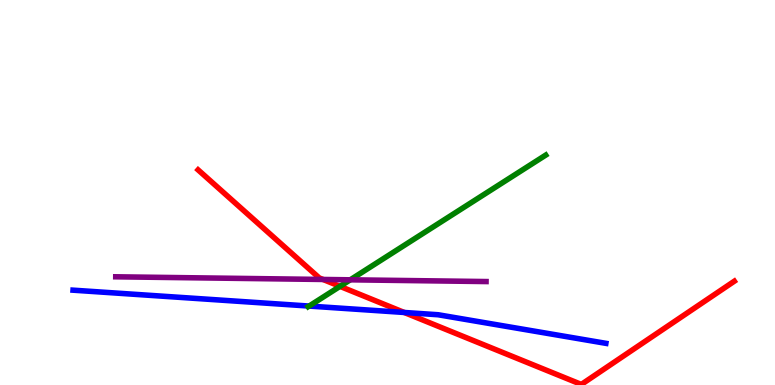[{'lines': ['blue', 'red'], 'intersections': [{'x': 5.22, 'y': 1.88}]}, {'lines': ['green', 'red'], 'intersections': [{'x': 4.39, 'y': 2.56}]}, {'lines': ['purple', 'red'], 'intersections': [{'x': 4.17, 'y': 2.74}]}, {'lines': ['blue', 'green'], 'intersections': [{'x': 3.99, 'y': 2.05}]}, {'lines': ['blue', 'purple'], 'intersections': []}, {'lines': ['green', 'purple'], 'intersections': [{'x': 4.52, 'y': 2.73}]}]